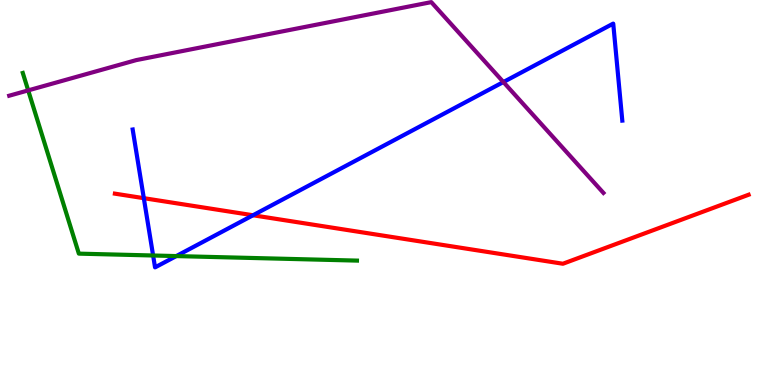[{'lines': ['blue', 'red'], 'intersections': [{'x': 1.86, 'y': 4.85}, {'x': 3.26, 'y': 4.41}]}, {'lines': ['green', 'red'], 'intersections': []}, {'lines': ['purple', 'red'], 'intersections': []}, {'lines': ['blue', 'green'], 'intersections': [{'x': 1.98, 'y': 3.36}, {'x': 2.27, 'y': 3.35}]}, {'lines': ['blue', 'purple'], 'intersections': [{'x': 6.5, 'y': 7.87}]}, {'lines': ['green', 'purple'], 'intersections': [{'x': 0.364, 'y': 7.65}]}]